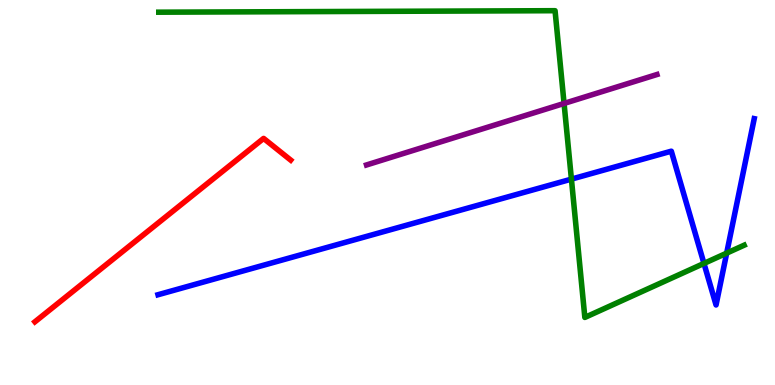[{'lines': ['blue', 'red'], 'intersections': []}, {'lines': ['green', 'red'], 'intersections': []}, {'lines': ['purple', 'red'], 'intersections': []}, {'lines': ['blue', 'green'], 'intersections': [{'x': 7.37, 'y': 5.35}, {'x': 9.08, 'y': 3.16}, {'x': 9.38, 'y': 3.43}]}, {'lines': ['blue', 'purple'], 'intersections': []}, {'lines': ['green', 'purple'], 'intersections': [{'x': 7.28, 'y': 7.31}]}]